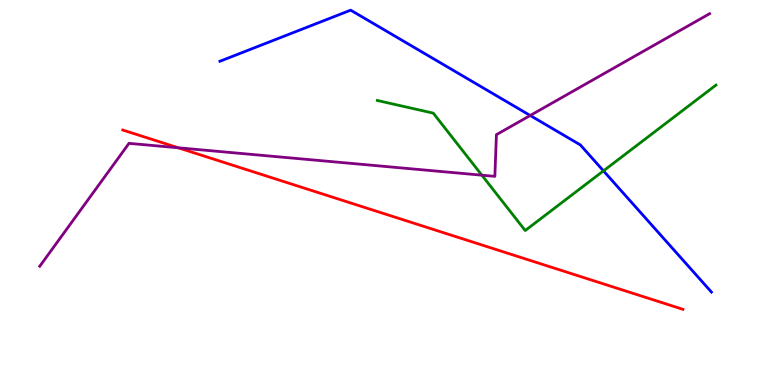[{'lines': ['blue', 'red'], 'intersections': []}, {'lines': ['green', 'red'], 'intersections': []}, {'lines': ['purple', 'red'], 'intersections': [{'x': 2.3, 'y': 6.16}]}, {'lines': ['blue', 'green'], 'intersections': [{'x': 7.79, 'y': 5.56}]}, {'lines': ['blue', 'purple'], 'intersections': [{'x': 6.84, 'y': 7.0}]}, {'lines': ['green', 'purple'], 'intersections': [{'x': 6.22, 'y': 5.45}]}]